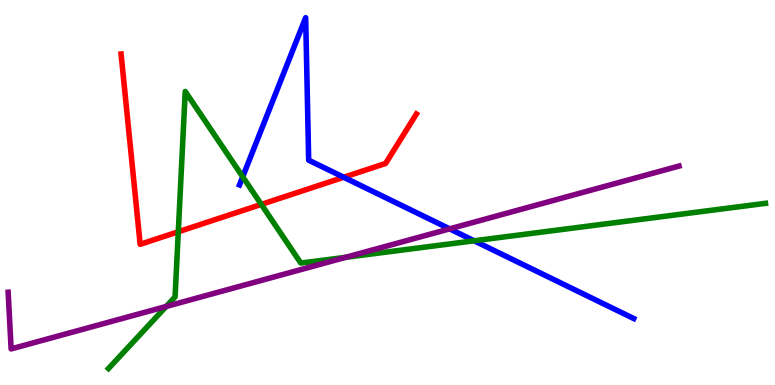[{'lines': ['blue', 'red'], 'intersections': [{'x': 4.44, 'y': 5.4}]}, {'lines': ['green', 'red'], 'intersections': [{'x': 2.3, 'y': 3.98}, {'x': 3.37, 'y': 4.69}]}, {'lines': ['purple', 'red'], 'intersections': []}, {'lines': ['blue', 'green'], 'intersections': [{'x': 3.13, 'y': 5.41}, {'x': 6.12, 'y': 3.75}]}, {'lines': ['blue', 'purple'], 'intersections': [{'x': 5.8, 'y': 4.06}]}, {'lines': ['green', 'purple'], 'intersections': [{'x': 2.14, 'y': 2.04}, {'x': 4.46, 'y': 3.32}]}]